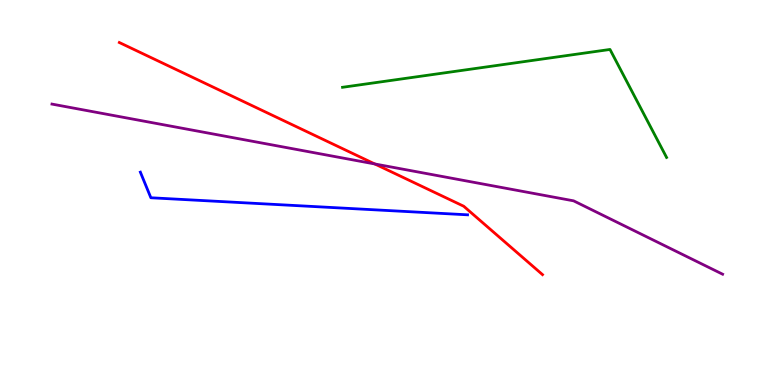[{'lines': ['blue', 'red'], 'intersections': []}, {'lines': ['green', 'red'], 'intersections': []}, {'lines': ['purple', 'red'], 'intersections': [{'x': 4.84, 'y': 5.74}]}, {'lines': ['blue', 'green'], 'intersections': []}, {'lines': ['blue', 'purple'], 'intersections': []}, {'lines': ['green', 'purple'], 'intersections': []}]